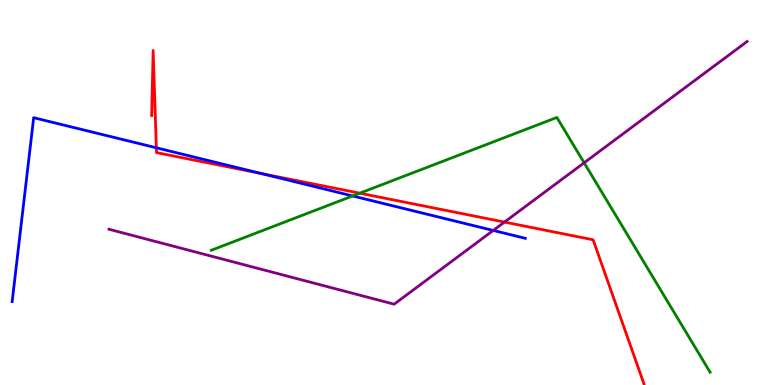[{'lines': ['blue', 'red'], 'intersections': [{'x': 2.02, 'y': 6.16}, {'x': 3.37, 'y': 5.49}]}, {'lines': ['green', 'red'], 'intersections': [{'x': 4.64, 'y': 4.98}]}, {'lines': ['purple', 'red'], 'intersections': [{'x': 6.51, 'y': 4.23}]}, {'lines': ['blue', 'green'], 'intersections': [{'x': 4.55, 'y': 4.91}]}, {'lines': ['blue', 'purple'], 'intersections': [{'x': 6.36, 'y': 4.01}]}, {'lines': ['green', 'purple'], 'intersections': [{'x': 7.54, 'y': 5.77}]}]